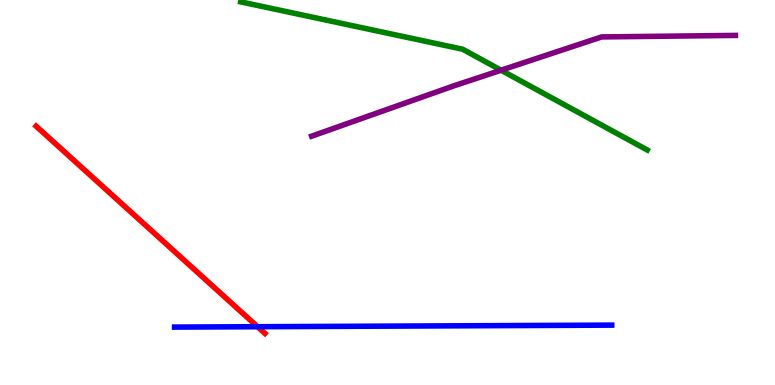[{'lines': ['blue', 'red'], 'intersections': [{'x': 3.32, 'y': 1.51}]}, {'lines': ['green', 'red'], 'intersections': []}, {'lines': ['purple', 'red'], 'intersections': []}, {'lines': ['blue', 'green'], 'intersections': []}, {'lines': ['blue', 'purple'], 'intersections': []}, {'lines': ['green', 'purple'], 'intersections': [{'x': 6.47, 'y': 8.18}]}]